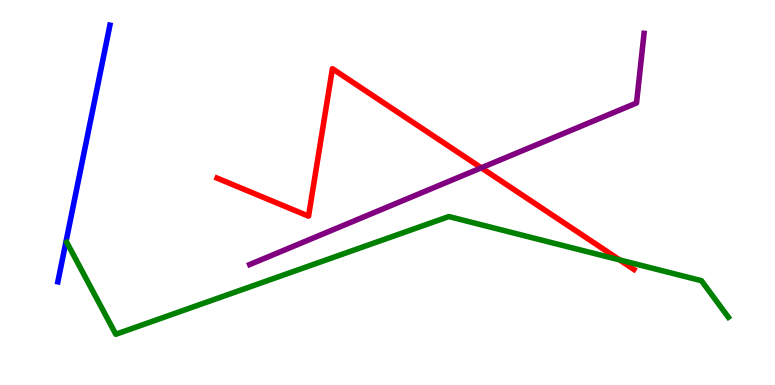[{'lines': ['blue', 'red'], 'intersections': []}, {'lines': ['green', 'red'], 'intersections': [{'x': 8.0, 'y': 3.25}]}, {'lines': ['purple', 'red'], 'intersections': [{'x': 6.21, 'y': 5.64}]}, {'lines': ['blue', 'green'], 'intersections': []}, {'lines': ['blue', 'purple'], 'intersections': []}, {'lines': ['green', 'purple'], 'intersections': []}]